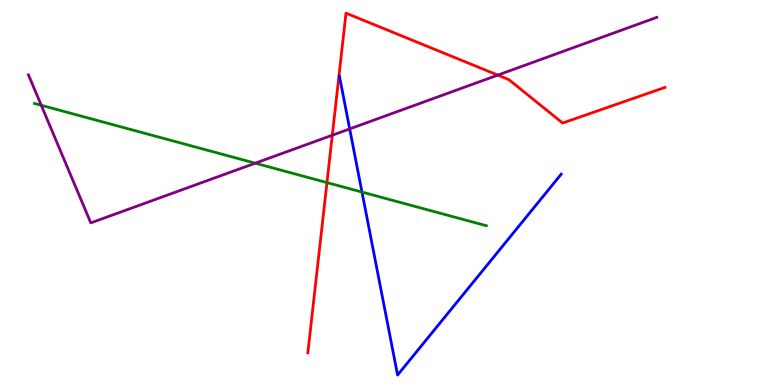[{'lines': ['blue', 'red'], 'intersections': []}, {'lines': ['green', 'red'], 'intersections': [{'x': 4.22, 'y': 5.26}]}, {'lines': ['purple', 'red'], 'intersections': [{'x': 4.29, 'y': 6.49}, {'x': 6.42, 'y': 8.05}]}, {'lines': ['blue', 'green'], 'intersections': [{'x': 4.67, 'y': 5.01}]}, {'lines': ['blue', 'purple'], 'intersections': [{'x': 4.51, 'y': 6.65}]}, {'lines': ['green', 'purple'], 'intersections': [{'x': 0.532, 'y': 7.27}, {'x': 3.29, 'y': 5.76}]}]